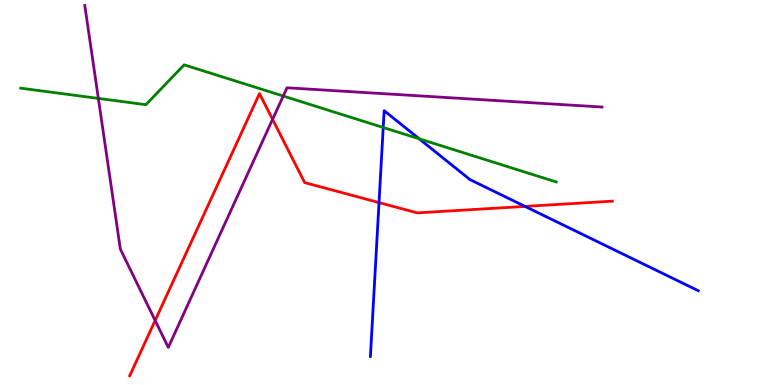[{'lines': ['blue', 'red'], 'intersections': [{'x': 4.89, 'y': 4.74}, {'x': 6.77, 'y': 4.64}]}, {'lines': ['green', 'red'], 'intersections': []}, {'lines': ['purple', 'red'], 'intersections': [{'x': 2.0, 'y': 1.68}, {'x': 3.52, 'y': 6.9}]}, {'lines': ['blue', 'green'], 'intersections': [{'x': 4.94, 'y': 6.69}, {'x': 5.41, 'y': 6.39}]}, {'lines': ['blue', 'purple'], 'intersections': []}, {'lines': ['green', 'purple'], 'intersections': [{'x': 1.27, 'y': 7.44}, {'x': 3.65, 'y': 7.51}]}]